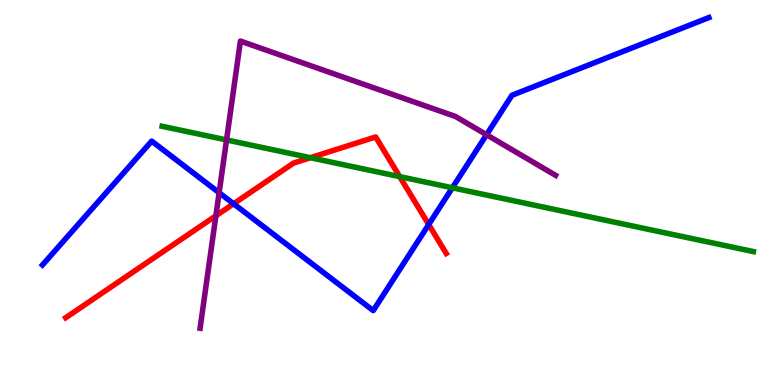[{'lines': ['blue', 'red'], 'intersections': [{'x': 3.01, 'y': 4.71}, {'x': 5.53, 'y': 4.17}]}, {'lines': ['green', 'red'], 'intersections': [{'x': 4.01, 'y': 5.9}, {'x': 5.16, 'y': 5.41}]}, {'lines': ['purple', 'red'], 'intersections': [{'x': 2.79, 'y': 4.39}]}, {'lines': ['blue', 'green'], 'intersections': [{'x': 5.84, 'y': 5.12}]}, {'lines': ['blue', 'purple'], 'intersections': [{'x': 2.83, 'y': 4.99}, {'x': 6.28, 'y': 6.5}]}, {'lines': ['green', 'purple'], 'intersections': [{'x': 2.92, 'y': 6.37}]}]